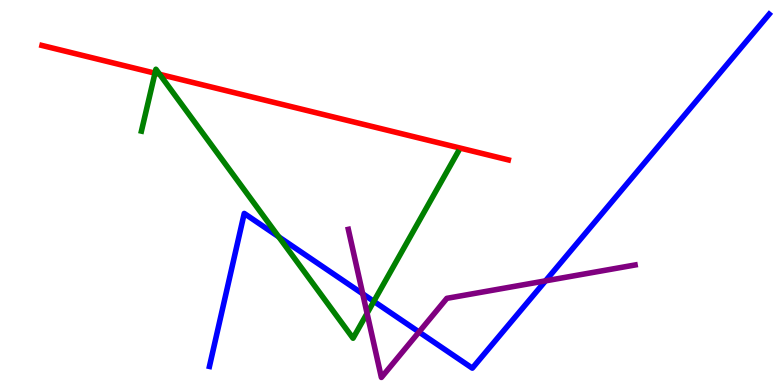[{'lines': ['blue', 'red'], 'intersections': []}, {'lines': ['green', 'red'], 'intersections': [{'x': 2.0, 'y': 8.1}, {'x': 2.06, 'y': 8.07}]}, {'lines': ['purple', 'red'], 'intersections': []}, {'lines': ['blue', 'green'], 'intersections': [{'x': 3.6, 'y': 3.85}, {'x': 4.82, 'y': 2.17}]}, {'lines': ['blue', 'purple'], 'intersections': [{'x': 4.68, 'y': 2.37}, {'x': 5.41, 'y': 1.38}, {'x': 7.04, 'y': 2.71}]}, {'lines': ['green', 'purple'], 'intersections': [{'x': 4.74, 'y': 1.86}]}]